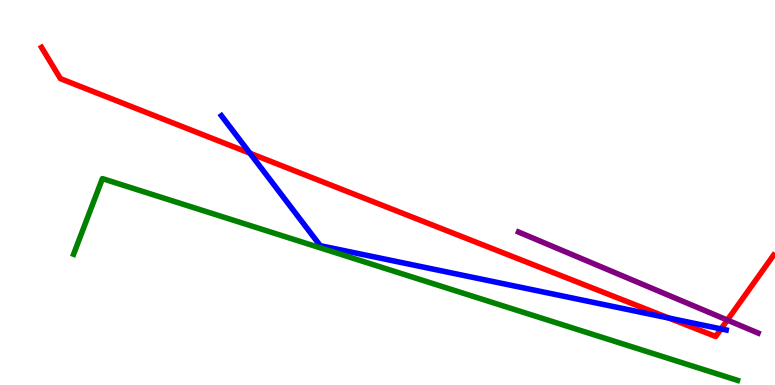[{'lines': ['blue', 'red'], 'intersections': [{'x': 3.22, 'y': 6.02}, {'x': 8.63, 'y': 1.74}, {'x': 9.3, 'y': 1.46}]}, {'lines': ['green', 'red'], 'intersections': []}, {'lines': ['purple', 'red'], 'intersections': [{'x': 9.39, 'y': 1.69}]}, {'lines': ['blue', 'green'], 'intersections': []}, {'lines': ['blue', 'purple'], 'intersections': []}, {'lines': ['green', 'purple'], 'intersections': []}]